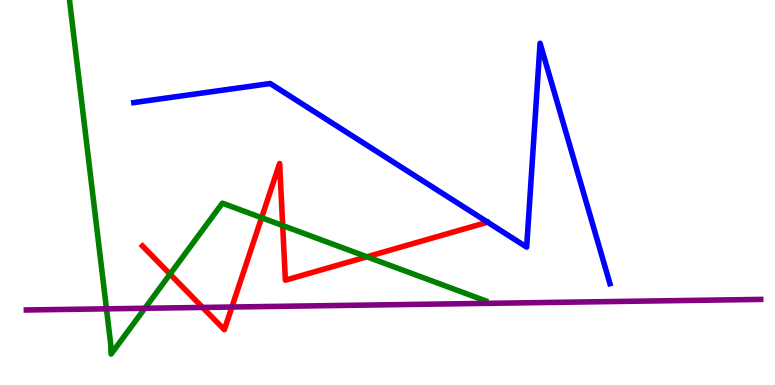[{'lines': ['blue', 'red'], 'intersections': []}, {'lines': ['green', 'red'], 'intersections': [{'x': 2.19, 'y': 2.88}, {'x': 3.38, 'y': 4.34}, {'x': 3.65, 'y': 4.14}, {'x': 4.73, 'y': 3.33}]}, {'lines': ['purple', 'red'], 'intersections': [{'x': 2.61, 'y': 2.01}, {'x': 2.99, 'y': 2.03}]}, {'lines': ['blue', 'green'], 'intersections': []}, {'lines': ['blue', 'purple'], 'intersections': []}, {'lines': ['green', 'purple'], 'intersections': [{'x': 1.37, 'y': 1.98}, {'x': 1.87, 'y': 1.99}]}]